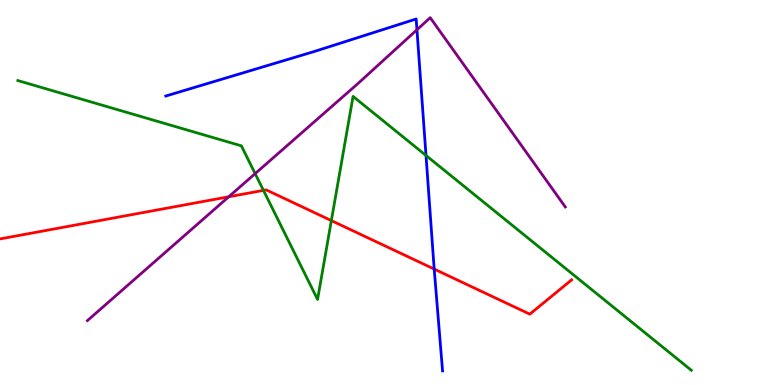[{'lines': ['blue', 'red'], 'intersections': [{'x': 5.6, 'y': 3.01}]}, {'lines': ['green', 'red'], 'intersections': [{'x': 3.4, 'y': 5.06}, {'x': 4.28, 'y': 4.27}]}, {'lines': ['purple', 'red'], 'intersections': [{'x': 2.95, 'y': 4.89}]}, {'lines': ['blue', 'green'], 'intersections': [{'x': 5.5, 'y': 5.96}]}, {'lines': ['blue', 'purple'], 'intersections': [{'x': 5.38, 'y': 9.23}]}, {'lines': ['green', 'purple'], 'intersections': [{'x': 3.29, 'y': 5.49}]}]